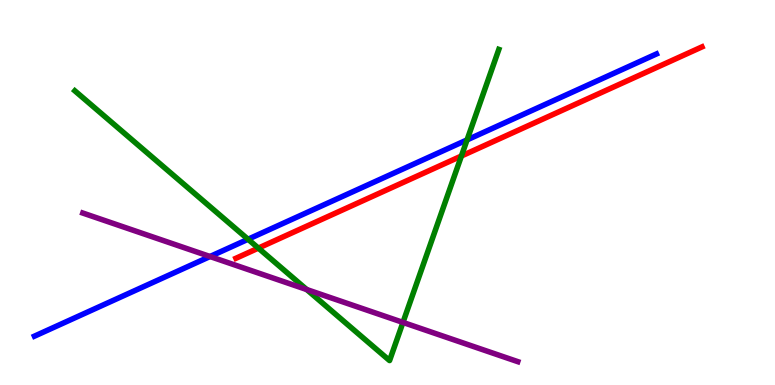[{'lines': ['blue', 'red'], 'intersections': []}, {'lines': ['green', 'red'], 'intersections': [{'x': 3.33, 'y': 3.56}, {'x': 5.95, 'y': 5.95}]}, {'lines': ['purple', 'red'], 'intersections': []}, {'lines': ['blue', 'green'], 'intersections': [{'x': 3.2, 'y': 3.79}, {'x': 6.03, 'y': 6.37}]}, {'lines': ['blue', 'purple'], 'intersections': [{'x': 2.71, 'y': 3.34}]}, {'lines': ['green', 'purple'], 'intersections': [{'x': 3.96, 'y': 2.48}, {'x': 5.2, 'y': 1.63}]}]